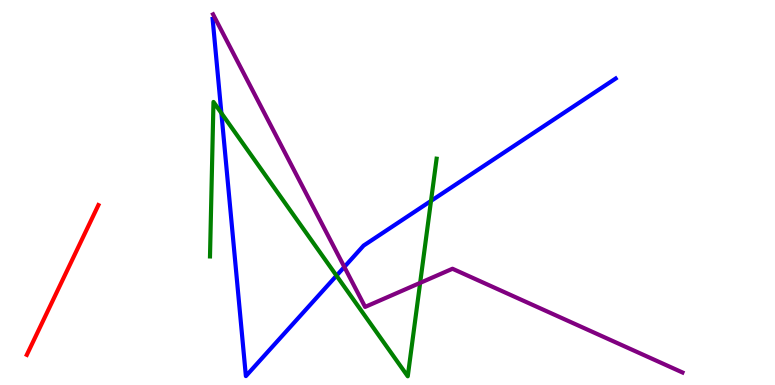[{'lines': ['blue', 'red'], 'intersections': []}, {'lines': ['green', 'red'], 'intersections': []}, {'lines': ['purple', 'red'], 'intersections': []}, {'lines': ['blue', 'green'], 'intersections': [{'x': 2.86, 'y': 7.06}, {'x': 4.34, 'y': 2.84}, {'x': 5.56, 'y': 4.78}]}, {'lines': ['blue', 'purple'], 'intersections': [{'x': 4.44, 'y': 3.07}]}, {'lines': ['green', 'purple'], 'intersections': [{'x': 5.42, 'y': 2.65}]}]